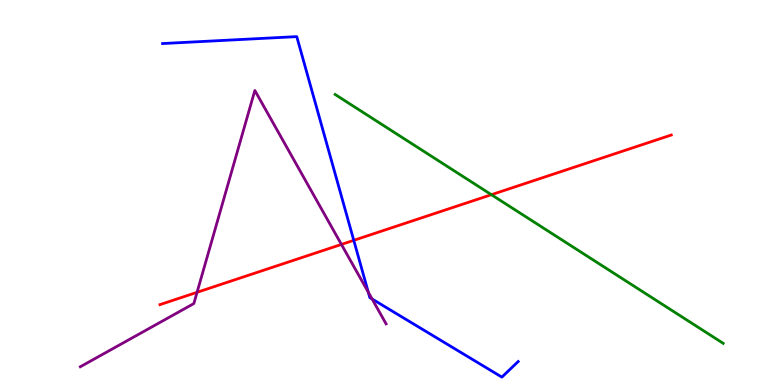[{'lines': ['blue', 'red'], 'intersections': [{'x': 4.56, 'y': 3.76}]}, {'lines': ['green', 'red'], 'intersections': [{'x': 6.34, 'y': 4.94}]}, {'lines': ['purple', 'red'], 'intersections': [{'x': 2.54, 'y': 2.41}, {'x': 4.41, 'y': 3.65}]}, {'lines': ['blue', 'green'], 'intersections': []}, {'lines': ['blue', 'purple'], 'intersections': [{'x': 4.75, 'y': 2.41}, {'x': 4.8, 'y': 2.23}]}, {'lines': ['green', 'purple'], 'intersections': []}]